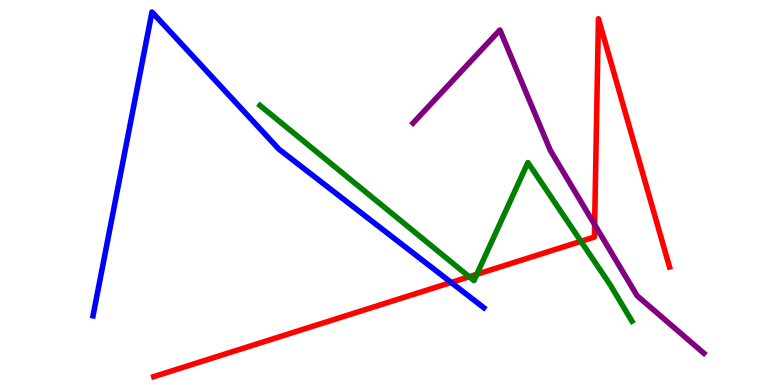[{'lines': ['blue', 'red'], 'intersections': [{'x': 5.82, 'y': 2.66}]}, {'lines': ['green', 'red'], 'intersections': [{'x': 6.05, 'y': 2.81}, {'x': 6.15, 'y': 2.87}, {'x': 7.5, 'y': 3.73}]}, {'lines': ['purple', 'red'], 'intersections': [{'x': 7.67, 'y': 4.17}]}, {'lines': ['blue', 'green'], 'intersections': []}, {'lines': ['blue', 'purple'], 'intersections': []}, {'lines': ['green', 'purple'], 'intersections': []}]